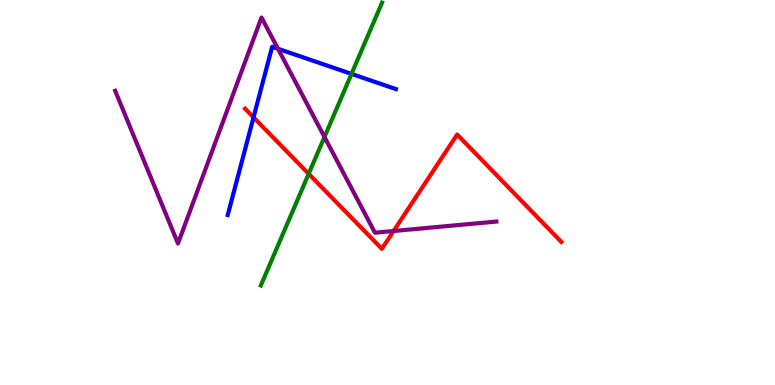[{'lines': ['blue', 'red'], 'intersections': [{'x': 3.27, 'y': 6.95}]}, {'lines': ['green', 'red'], 'intersections': [{'x': 3.98, 'y': 5.48}]}, {'lines': ['purple', 'red'], 'intersections': [{'x': 5.08, 'y': 4.0}]}, {'lines': ['blue', 'green'], 'intersections': [{'x': 4.54, 'y': 8.08}]}, {'lines': ['blue', 'purple'], 'intersections': [{'x': 3.59, 'y': 8.73}]}, {'lines': ['green', 'purple'], 'intersections': [{'x': 4.19, 'y': 6.44}]}]